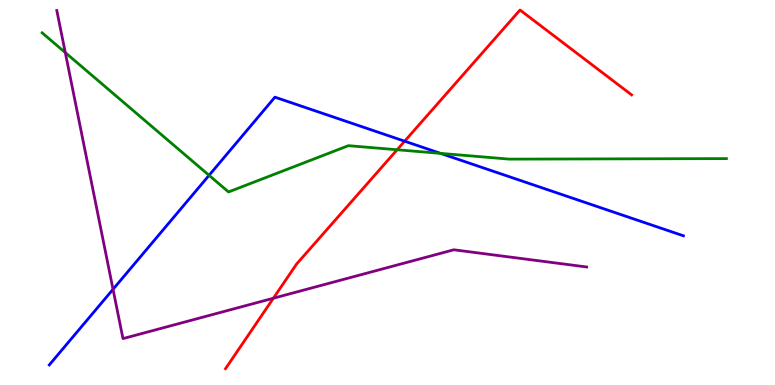[{'lines': ['blue', 'red'], 'intersections': [{'x': 5.22, 'y': 6.33}]}, {'lines': ['green', 'red'], 'intersections': [{'x': 5.12, 'y': 6.11}]}, {'lines': ['purple', 'red'], 'intersections': [{'x': 3.53, 'y': 2.25}]}, {'lines': ['blue', 'green'], 'intersections': [{'x': 2.7, 'y': 5.45}, {'x': 5.68, 'y': 6.02}]}, {'lines': ['blue', 'purple'], 'intersections': [{'x': 1.46, 'y': 2.49}]}, {'lines': ['green', 'purple'], 'intersections': [{'x': 0.842, 'y': 8.63}]}]